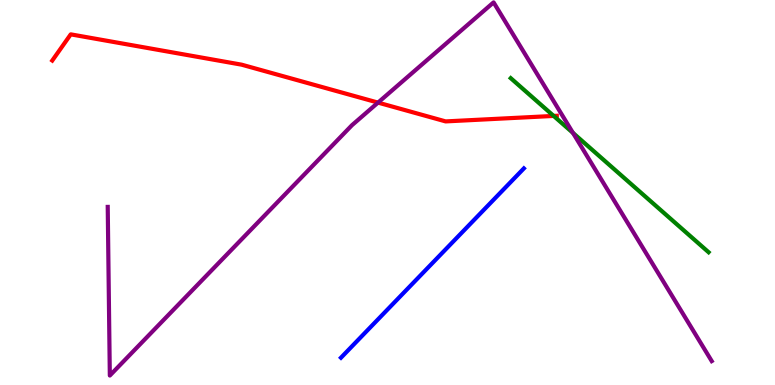[{'lines': ['blue', 'red'], 'intersections': []}, {'lines': ['green', 'red'], 'intersections': [{'x': 7.14, 'y': 6.99}]}, {'lines': ['purple', 'red'], 'intersections': [{'x': 4.88, 'y': 7.33}]}, {'lines': ['blue', 'green'], 'intersections': []}, {'lines': ['blue', 'purple'], 'intersections': []}, {'lines': ['green', 'purple'], 'intersections': [{'x': 7.39, 'y': 6.55}]}]